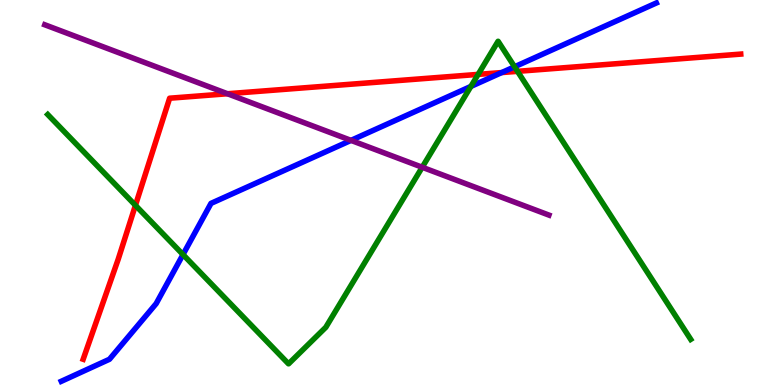[{'lines': ['blue', 'red'], 'intersections': [{'x': 6.47, 'y': 8.12}]}, {'lines': ['green', 'red'], 'intersections': [{'x': 1.75, 'y': 4.67}, {'x': 6.17, 'y': 8.07}, {'x': 6.68, 'y': 8.15}]}, {'lines': ['purple', 'red'], 'intersections': [{'x': 2.94, 'y': 7.57}]}, {'lines': ['blue', 'green'], 'intersections': [{'x': 2.36, 'y': 3.39}, {'x': 6.08, 'y': 7.75}, {'x': 6.64, 'y': 8.27}]}, {'lines': ['blue', 'purple'], 'intersections': [{'x': 4.53, 'y': 6.35}]}, {'lines': ['green', 'purple'], 'intersections': [{'x': 5.45, 'y': 5.66}]}]